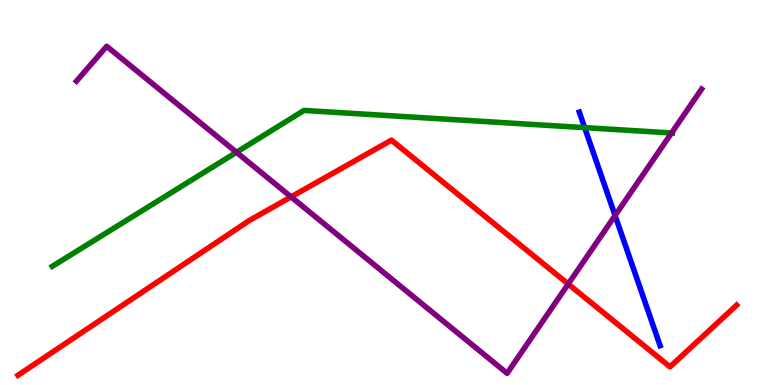[{'lines': ['blue', 'red'], 'intersections': []}, {'lines': ['green', 'red'], 'intersections': []}, {'lines': ['purple', 'red'], 'intersections': [{'x': 3.76, 'y': 4.89}, {'x': 7.33, 'y': 2.62}]}, {'lines': ['blue', 'green'], 'intersections': [{'x': 7.54, 'y': 6.68}]}, {'lines': ['blue', 'purple'], 'intersections': [{'x': 7.94, 'y': 4.4}]}, {'lines': ['green', 'purple'], 'intersections': [{'x': 3.05, 'y': 6.04}, {'x': 8.67, 'y': 6.55}]}]